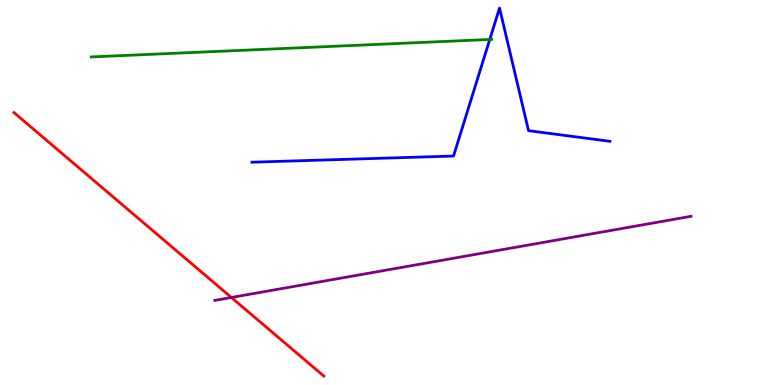[{'lines': ['blue', 'red'], 'intersections': []}, {'lines': ['green', 'red'], 'intersections': []}, {'lines': ['purple', 'red'], 'intersections': [{'x': 2.99, 'y': 2.27}]}, {'lines': ['blue', 'green'], 'intersections': [{'x': 6.32, 'y': 8.98}]}, {'lines': ['blue', 'purple'], 'intersections': []}, {'lines': ['green', 'purple'], 'intersections': []}]